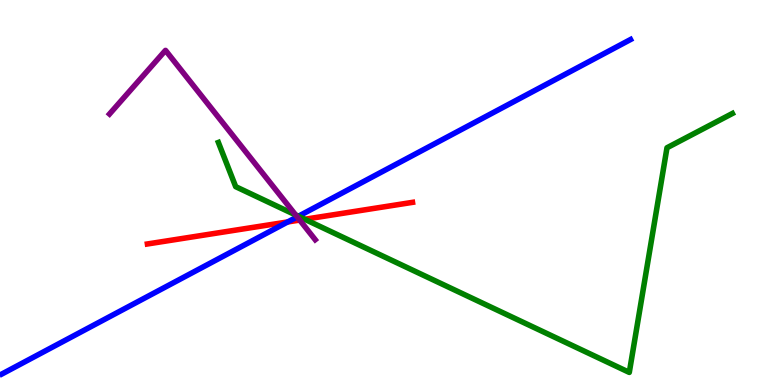[{'lines': ['blue', 'red'], 'intersections': [{'x': 3.71, 'y': 4.24}]}, {'lines': ['green', 'red'], 'intersections': [{'x': 3.93, 'y': 4.3}]}, {'lines': ['purple', 'red'], 'intersections': [{'x': 3.87, 'y': 4.28}]}, {'lines': ['blue', 'green'], 'intersections': [{'x': 3.85, 'y': 4.38}]}, {'lines': ['blue', 'purple'], 'intersections': [{'x': 3.83, 'y': 4.37}]}, {'lines': ['green', 'purple'], 'intersections': [{'x': 3.82, 'y': 4.42}]}]